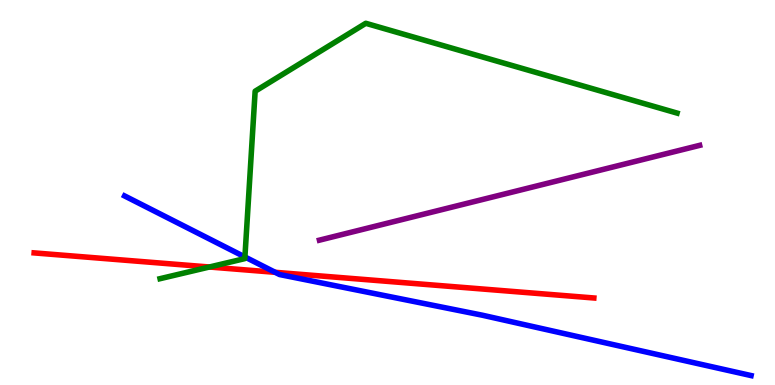[{'lines': ['blue', 'red'], 'intersections': [{'x': 3.55, 'y': 2.93}]}, {'lines': ['green', 'red'], 'intersections': [{'x': 2.7, 'y': 3.06}]}, {'lines': ['purple', 'red'], 'intersections': []}, {'lines': ['blue', 'green'], 'intersections': [{'x': 3.16, 'y': 3.33}]}, {'lines': ['blue', 'purple'], 'intersections': []}, {'lines': ['green', 'purple'], 'intersections': []}]